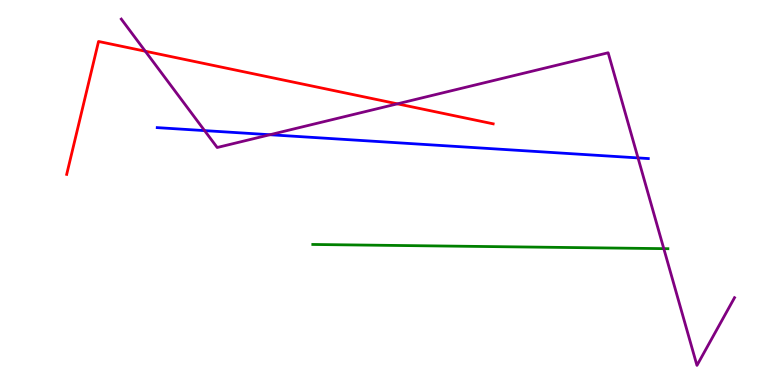[{'lines': ['blue', 'red'], 'intersections': []}, {'lines': ['green', 'red'], 'intersections': []}, {'lines': ['purple', 'red'], 'intersections': [{'x': 1.87, 'y': 8.67}, {'x': 5.13, 'y': 7.3}]}, {'lines': ['blue', 'green'], 'intersections': []}, {'lines': ['blue', 'purple'], 'intersections': [{'x': 2.64, 'y': 6.61}, {'x': 3.48, 'y': 6.5}, {'x': 8.23, 'y': 5.9}]}, {'lines': ['green', 'purple'], 'intersections': [{'x': 8.57, 'y': 3.54}]}]